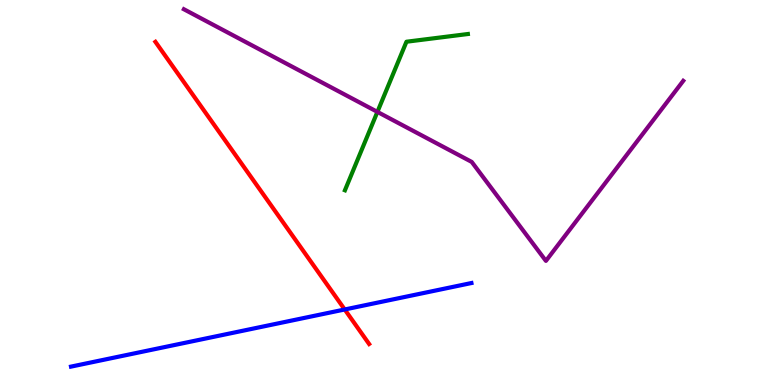[{'lines': ['blue', 'red'], 'intersections': [{'x': 4.45, 'y': 1.96}]}, {'lines': ['green', 'red'], 'intersections': []}, {'lines': ['purple', 'red'], 'intersections': []}, {'lines': ['blue', 'green'], 'intersections': []}, {'lines': ['blue', 'purple'], 'intersections': []}, {'lines': ['green', 'purple'], 'intersections': [{'x': 4.87, 'y': 7.09}]}]